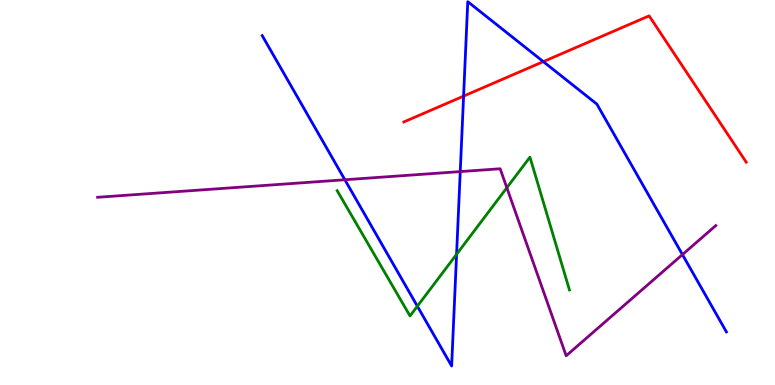[{'lines': ['blue', 'red'], 'intersections': [{'x': 5.98, 'y': 7.5}, {'x': 7.01, 'y': 8.4}]}, {'lines': ['green', 'red'], 'intersections': []}, {'lines': ['purple', 'red'], 'intersections': []}, {'lines': ['blue', 'green'], 'intersections': [{'x': 5.39, 'y': 2.05}, {'x': 5.89, 'y': 3.4}]}, {'lines': ['blue', 'purple'], 'intersections': [{'x': 4.45, 'y': 5.33}, {'x': 5.94, 'y': 5.54}, {'x': 8.81, 'y': 3.39}]}, {'lines': ['green', 'purple'], 'intersections': [{'x': 6.54, 'y': 5.12}]}]